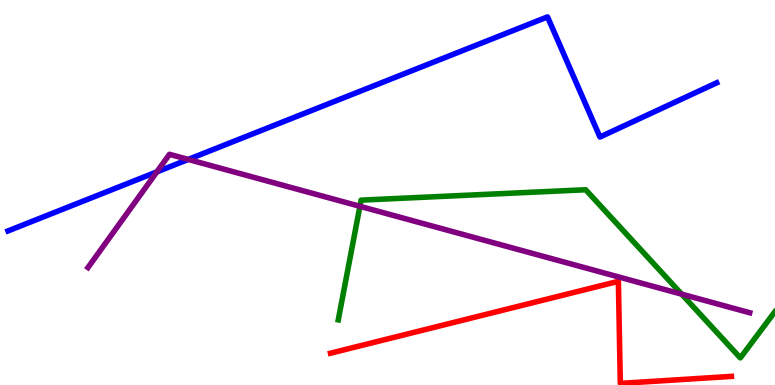[{'lines': ['blue', 'red'], 'intersections': []}, {'lines': ['green', 'red'], 'intersections': []}, {'lines': ['purple', 'red'], 'intersections': []}, {'lines': ['blue', 'green'], 'intersections': []}, {'lines': ['blue', 'purple'], 'intersections': [{'x': 2.02, 'y': 5.54}, {'x': 2.43, 'y': 5.86}]}, {'lines': ['green', 'purple'], 'intersections': [{'x': 4.64, 'y': 4.64}, {'x': 8.8, 'y': 2.36}]}]